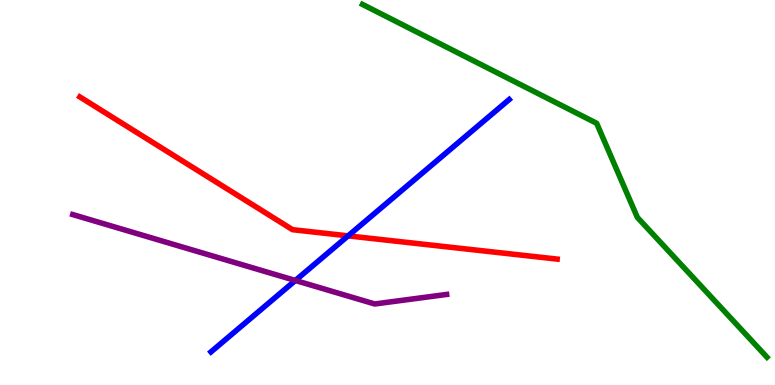[{'lines': ['blue', 'red'], 'intersections': [{'x': 4.49, 'y': 3.87}]}, {'lines': ['green', 'red'], 'intersections': []}, {'lines': ['purple', 'red'], 'intersections': []}, {'lines': ['blue', 'green'], 'intersections': []}, {'lines': ['blue', 'purple'], 'intersections': [{'x': 3.81, 'y': 2.71}]}, {'lines': ['green', 'purple'], 'intersections': []}]